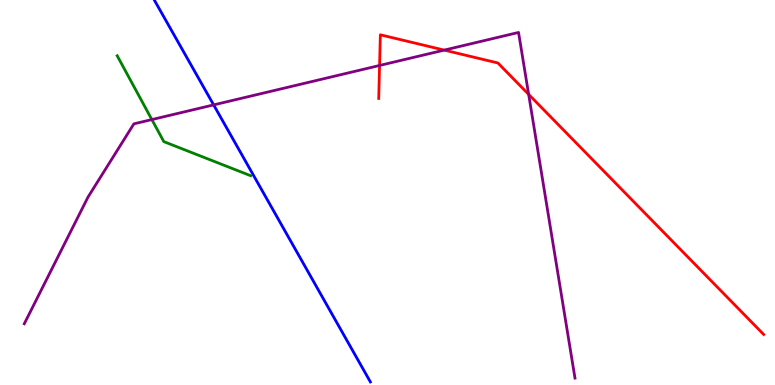[{'lines': ['blue', 'red'], 'intersections': []}, {'lines': ['green', 'red'], 'intersections': []}, {'lines': ['purple', 'red'], 'intersections': [{'x': 4.9, 'y': 8.3}, {'x': 5.73, 'y': 8.7}, {'x': 6.82, 'y': 7.55}]}, {'lines': ['blue', 'green'], 'intersections': []}, {'lines': ['blue', 'purple'], 'intersections': [{'x': 2.76, 'y': 7.28}]}, {'lines': ['green', 'purple'], 'intersections': [{'x': 1.96, 'y': 6.89}]}]